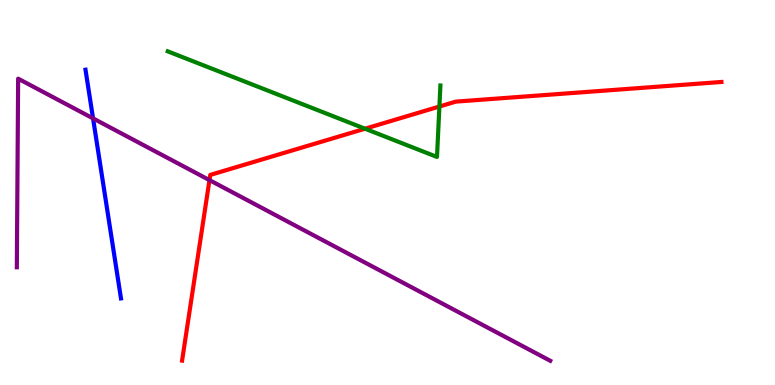[{'lines': ['blue', 'red'], 'intersections': []}, {'lines': ['green', 'red'], 'intersections': [{'x': 4.71, 'y': 6.66}, {'x': 5.67, 'y': 7.23}]}, {'lines': ['purple', 'red'], 'intersections': [{'x': 2.7, 'y': 5.32}]}, {'lines': ['blue', 'green'], 'intersections': []}, {'lines': ['blue', 'purple'], 'intersections': [{'x': 1.2, 'y': 6.93}]}, {'lines': ['green', 'purple'], 'intersections': []}]